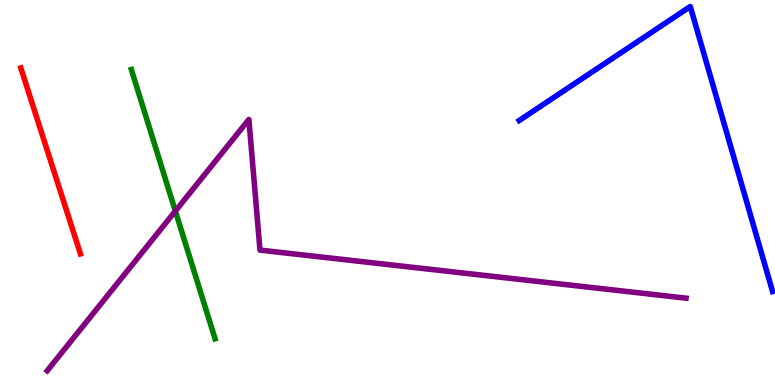[{'lines': ['blue', 'red'], 'intersections': []}, {'lines': ['green', 'red'], 'intersections': []}, {'lines': ['purple', 'red'], 'intersections': []}, {'lines': ['blue', 'green'], 'intersections': []}, {'lines': ['blue', 'purple'], 'intersections': []}, {'lines': ['green', 'purple'], 'intersections': [{'x': 2.26, 'y': 4.52}]}]